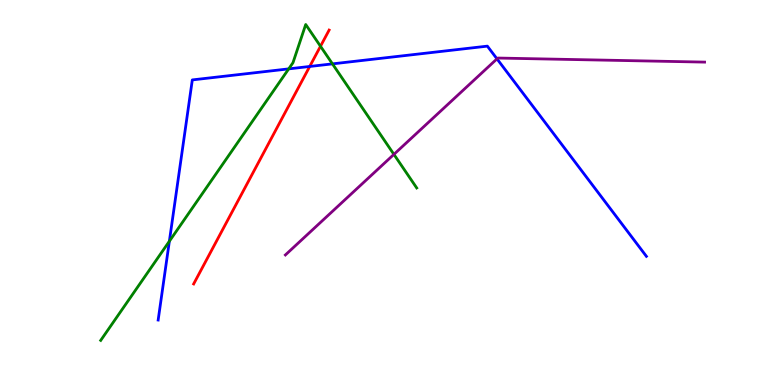[{'lines': ['blue', 'red'], 'intersections': [{'x': 4.0, 'y': 8.27}]}, {'lines': ['green', 'red'], 'intersections': [{'x': 4.14, 'y': 8.8}]}, {'lines': ['purple', 'red'], 'intersections': []}, {'lines': ['blue', 'green'], 'intersections': [{'x': 2.19, 'y': 3.73}, {'x': 3.73, 'y': 8.21}, {'x': 4.29, 'y': 8.34}]}, {'lines': ['blue', 'purple'], 'intersections': [{'x': 6.41, 'y': 8.47}]}, {'lines': ['green', 'purple'], 'intersections': [{'x': 5.08, 'y': 5.99}]}]